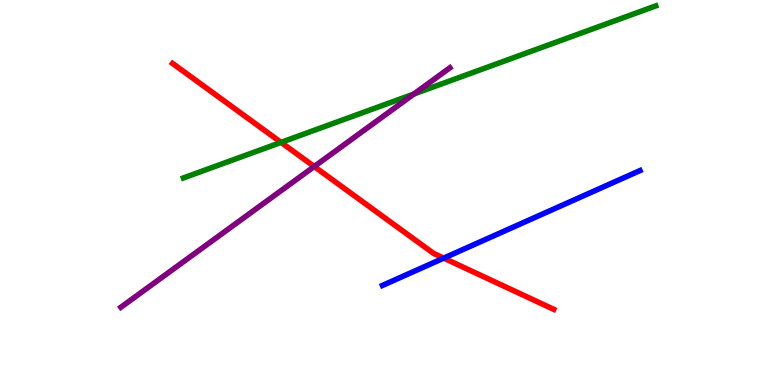[{'lines': ['blue', 'red'], 'intersections': [{'x': 5.73, 'y': 3.3}]}, {'lines': ['green', 'red'], 'intersections': [{'x': 3.63, 'y': 6.3}]}, {'lines': ['purple', 'red'], 'intersections': [{'x': 4.05, 'y': 5.67}]}, {'lines': ['blue', 'green'], 'intersections': []}, {'lines': ['blue', 'purple'], 'intersections': []}, {'lines': ['green', 'purple'], 'intersections': [{'x': 5.34, 'y': 7.56}]}]